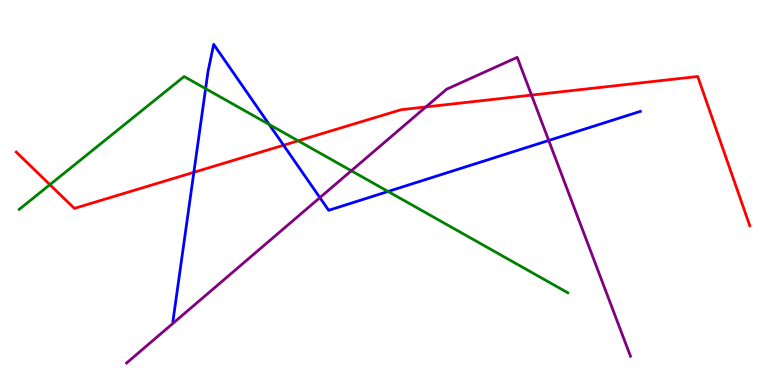[{'lines': ['blue', 'red'], 'intersections': [{'x': 2.5, 'y': 5.52}, {'x': 3.66, 'y': 6.23}]}, {'lines': ['green', 'red'], 'intersections': [{'x': 0.644, 'y': 5.2}, {'x': 3.85, 'y': 6.34}]}, {'lines': ['purple', 'red'], 'intersections': [{'x': 5.5, 'y': 7.22}, {'x': 6.86, 'y': 7.53}]}, {'lines': ['blue', 'green'], 'intersections': [{'x': 2.65, 'y': 7.7}, {'x': 3.47, 'y': 6.77}, {'x': 5.01, 'y': 5.03}]}, {'lines': ['blue', 'purple'], 'intersections': [{'x': 4.13, 'y': 4.87}, {'x': 7.08, 'y': 6.35}]}, {'lines': ['green', 'purple'], 'intersections': [{'x': 4.53, 'y': 5.56}]}]